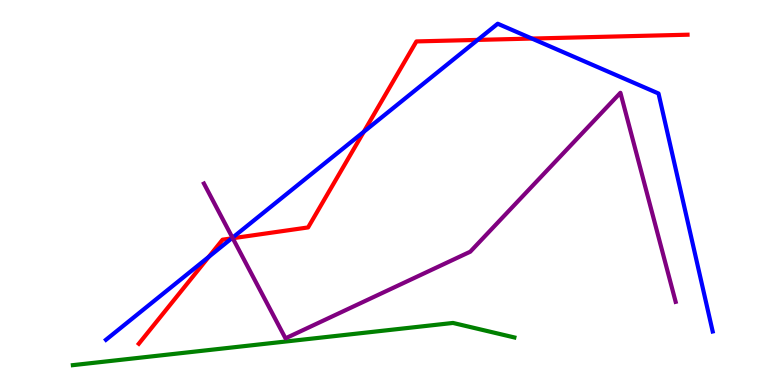[{'lines': ['blue', 'red'], 'intersections': [{'x': 2.69, 'y': 3.33}, {'x': 2.99, 'y': 3.81}, {'x': 4.69, 'y': 6.58}, {'x': 6.16, 'y': 8.96}, {'x': 6.86, 'y': 9.0}]}, {'lines': ['green', 'red'], 'intersections': []}, {'lines': ['purple', 'red'], 'intersections': [{'x': 3.0, 'y': 3.81}]}, {'lines': ['blue', 'green'], 'intersections': []}, {'lines': ['blue', 'purple'], 'intersections': [{'x': 3.0, 'y': 3.83}]}, {'lines': ['green', 'purple'], 'intersections': []}]